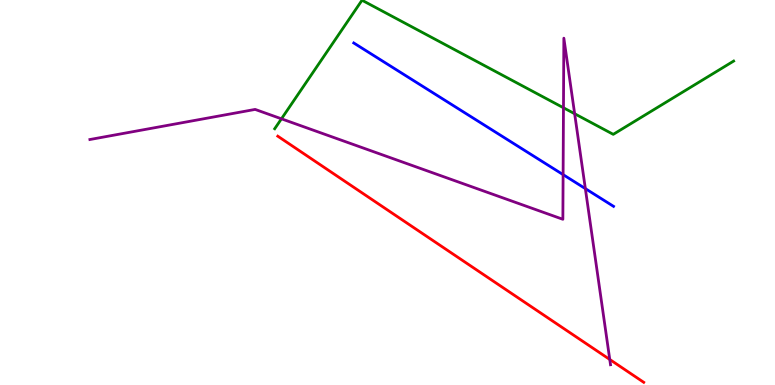[{'lines': ['blue', 'red'], 'intersections': []}, {'lines': ['green', 'red'], 'intersections': []}, {'lines': ['purple', 'red'], 'intersections': [{'x': 7.87, 'y': 0.663}]}, {'lines': ['blue', 'green'], 'intersections': []}, {'lines': ['blue', 'purple'], 'intersections': [{'x': 7.27, 'y': 5.46}, {'x': 7.55, 'y': 5.1}]}, {'lines': ['green', 'purple'], 'intersections': [{'x': 3.63, 'y': 6.91}, {'x': 7.27, 'y': 7.2}, {'x': 7.41, 'y': 7.05}]}]